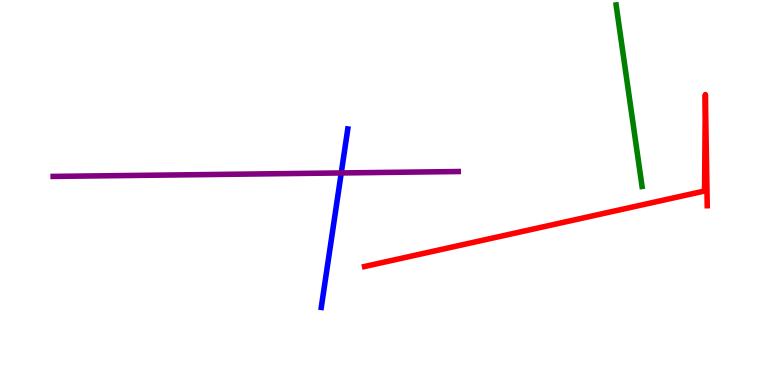[{'lines': ['blue', 'red'], 'intersections': []}, {'lines': ['green', 'red'], 'intersections': []}, {'lines': ['purple', 'red'], 'intersections': []}, {'lines': ['blue', 'green'], 'intersections': []}, {'lines': ['blue', 'purple'], 'intersections': [{'x': 4.4, 'y': 5.51}]}, {'lines': ['green', 'purple'], 'intersections': []}]